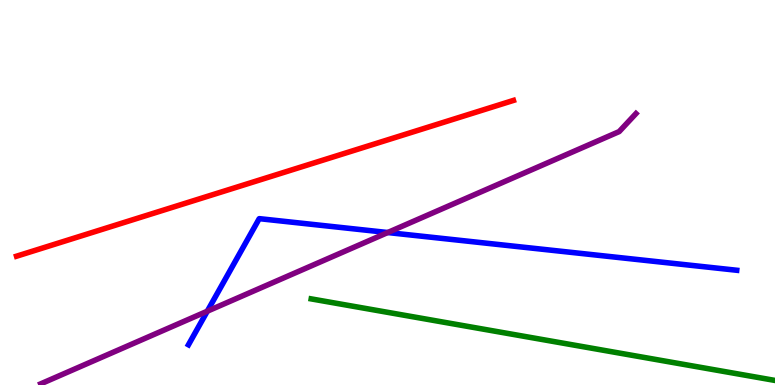[{'lines': ['blue', 'red'], 'intersections': []}, {'lines': ['green', 'red'], 'intersections': []}, {'lines': ['purple', 'red'], 'intersections': []}, {'lines': ['blue', 'green'], 'intersections': []}, {'lines': ['blue', 'purple'], 'intersections': [{'x': 2.67, 'y': 1.92}, {'x': 5.0, 'y': 3.96}]}, {'lines': ['green', 'purple'], 'intersections': []}]